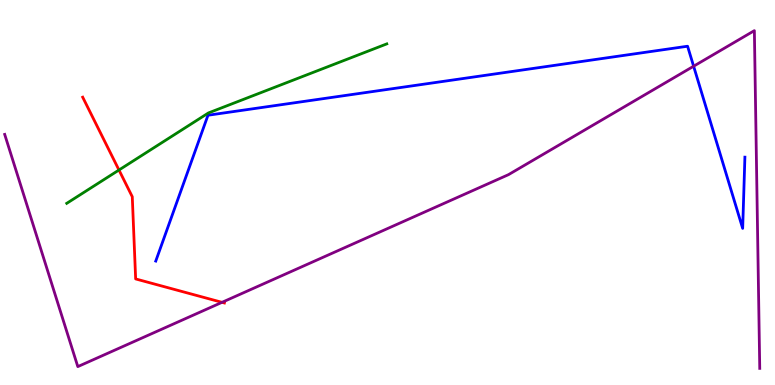[{'lines': ['blue', 'red'], 'intersections': []}, {'lines': ['green', 'red'], 'intersections': [{'x': 1.54, 'y': 5.58}]}, {'lines': ['purple', 'red'], 'intersections': [{'x': 2.86, 'y': 2.15}]}, {'lines': ['blue', 'green'], 'intersections': []}, {'lines': ['blue', 'purple'], 'intersections': [{'x': 8.95, 'y': 8.28}]}, {'lines': ['green', 'purple'], 'intersections': []}]